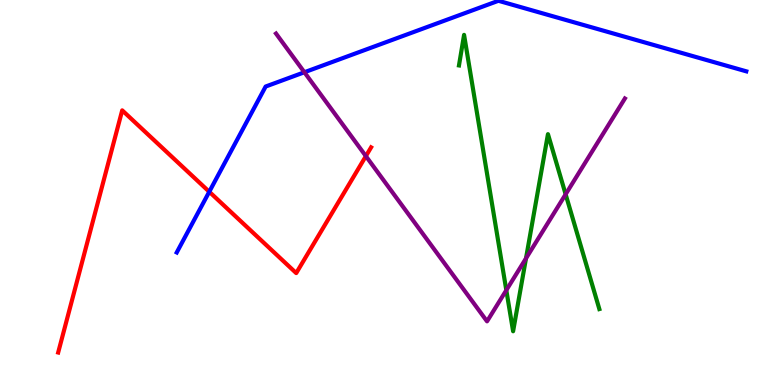[{'lines': ['blue', 'red'], 'intersections': [{'x': 2.7, 'y': 5.02}]}, {'lines': ['green', 'red'], 'intersections': []}, {'lines': ['purple', 'red'], 'intersections': [{'x': 4.72, 'y': 5.94}]}, {'lines': ['blue', 'green'], 'intersections': []}, {'lines': ['blue', 'purple'], 'intersections': [{'x': 3.93, 'y': 8.12}]}, {'lines': ['green', 'purple'], 'intersections': [{'x': 6.53, 'y': 2.46}, {'x': 6.79, 'y': 3.29}, {'x': 7.3, 'y': 4.95}]}]